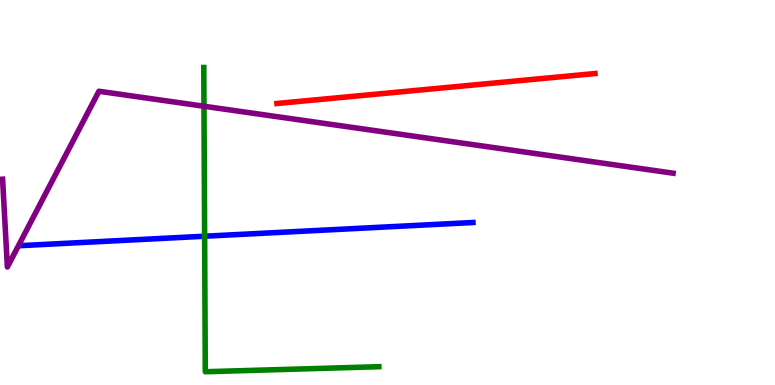[{'lines': ['blue', 'red'], 'intersections': []}, {'lines': ['green', 'red'], 'intersections': []}, {'lines': ['purple', 'red'], 'intersections': []}, {'lines': ['blue', 'green'], 'intersections': [{'x': 2.64, 'y': 3.86}]}, {'lines': ['blue', 'purple'], 'intersections': []}, {'lines': ['green', 'purple'], 'intersections': [{'x': 2.63, 'y': 7.24}]}]